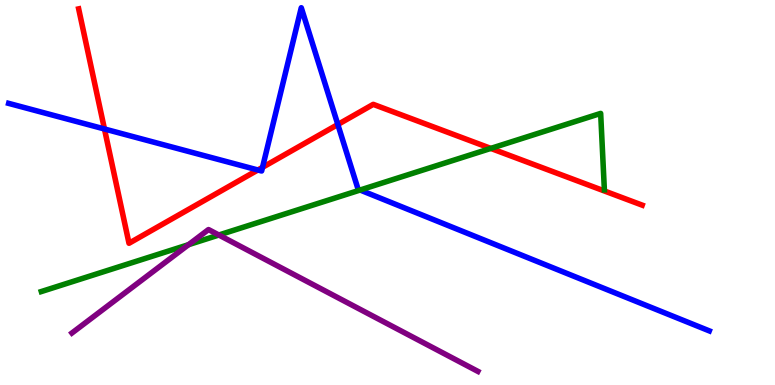[{'lines': ['blue', 'red'], 'intersections': [{'x': 1.35, 'y': 6.65}, {'x': 3.33, 'y': 5.58}, {'x': 3.39, 'y': 5.65}, {'x': 4.36, 'y': 6.77}]}, {'lines': ['green', 'red'], 'intersections': [{'x': 6.33, 'y': 6.15}]}, {'lines': ['purple', 'red'], 'intersections': []}, {'lines': ['blue', 'green'], 'intersections': [{'x': 4.65, 'y': 5.06}]}, {'lines': ['blue', 'purple'], 'intersections': []}, {'lines': ['green', 'purple'], 'intersections': [{'x': 2.43, 'y': 3.65}, {'x': 2.82, 'y': 3.9}]}]